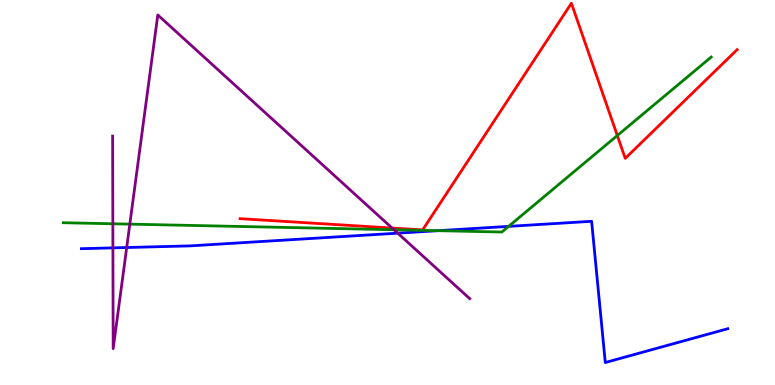[{'lines': ['blue', 'red'], 'intersections': []}, {'lines': ['green', 'red'], 'intersections': [{'x': 7.97, 'y': 6.48}]}, {'lines': ['purple', 'red'], 'intersections': [{'x': 5.06, 'y': 4.08}]}, {'lines': ['blue', 'green'], 'intersections': [{'x': 5.65, 'y': 4.01}, {'x': 6.56, 'y': 4.12}]}, {'lines': ['blue', 'purple'], 'intersections': [{'x': 1.46, 'y': 3.56}, {'x': 1.63, 'y': 3.57}, {'x': 5.13, 'y': 3.94}]}, {'lines': ['green', 'purple'], 'intersections': [{'x': 1.46, 'y': 4.19}, {'x': 1.68, 'y': 4.18}, {'x': 5.08, 'y': 4.03}]}]